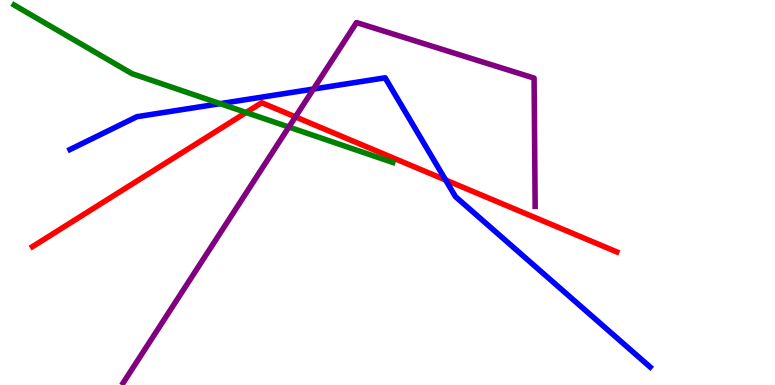[{'lines': ['blue', 'red'], 'intersections': [{'x': 5.75, 'y': 5.32}]}, {'lines': ['green', 'red'], 'intersections': [{'x': 3.18, 'y': 7.08}]}, {'lines': ['purple', 'red'], 'intersections': [{'x': 3.81, 'y': 6.96}]}, {'lines': ['blue', 'green'], 'intersections': [{'x': 2.84, 'y': 7.31}]}, {'lines': ['blue', 'purple'], 'intersections': [{'x': 4.04, 'y': 7.69}]}, {'lines': ['green', 'purple'], 'intersections': [{'x': 3.73, 'y': 6.7}]}]